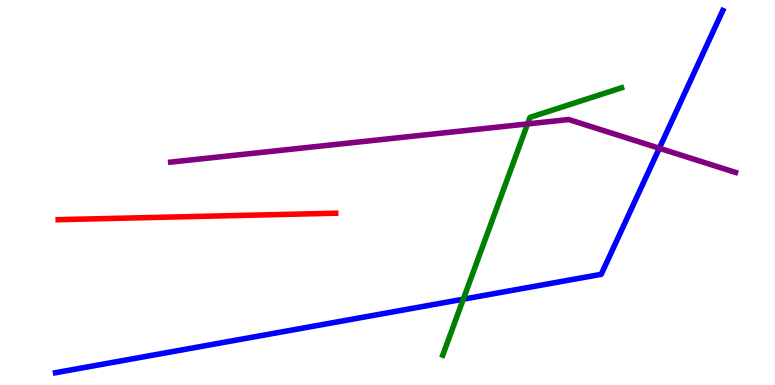[{'lines': ['blue', 'red'], 'intersections': []}, {'lines': ['green', 'red'], 'intersections': []}, {'lines': ['purple', 'red'], 'intersections': []}, {'lines': ['blue', 'green'], 'intersections': [{'x': 5.98, 'y': 2.23}]}, {'lines': ['blue', 'purple'], 'intersections': [{'x': 8.51, 'y': 6.15}]}, {'lines': ['green', 'purple'], 'intersections': [{'x': 6.81, 'y': 6.78}]}]